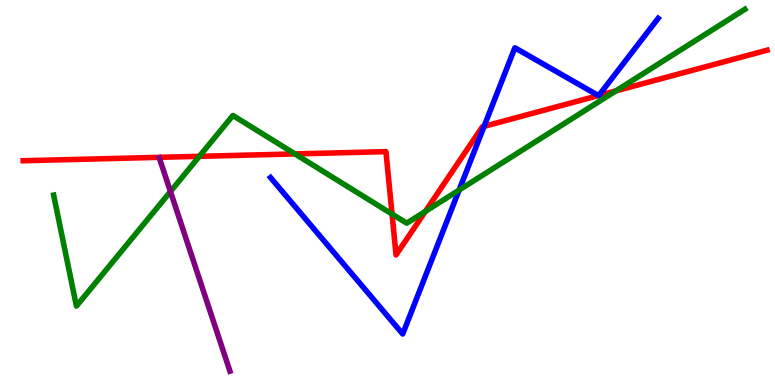[{'lines': ['blue', 'red'], 'intersections': [{'x': 6.25, 'y': 6.72}, {'x': 7.72, 'y': 7.52}, {'x': 7.73, 'y': 7.52}]}, {'lines': ['green', 'red'], 'intersections': [{'x': 2.57, 'y': 5.94}, {'x': 3.81, 'y': 6.0}, {'x': 5.06, 'y': 4.44}, {'x': 5.49, 'y': 4.51}, {'x': 7.95, 'y': 7.64}]}, {'lines': ['purple', 'red'], 'intersections': []}, {'lines': ['blue', 'green'], 'intersections': [{'x': 5.92, 'y': 5.06}]}, {'lines': ['blue', 'purple'], 'intersections': []}, {'lines': ['green', 'purple'], 'intersections': [{'x': 2.2, 'y': 5.02}]}]